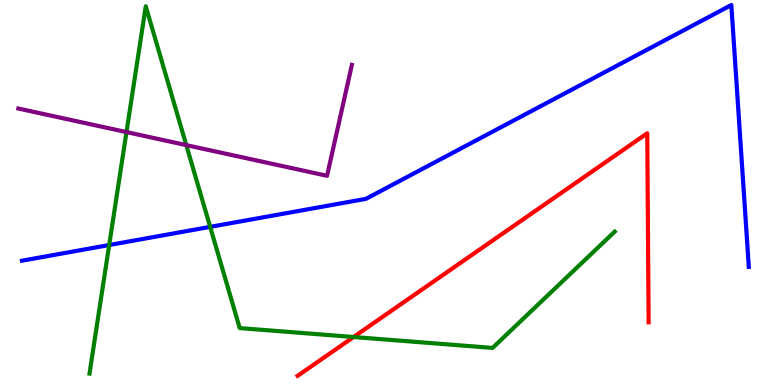[{'lines': ['blue', 'red'], 'intersections': []}, {'lines': ['green', 'red'], 'intersections': [{'x': 4.56, 'y': 1.25}]}, {'lines': ['purple', 'red'], 'intersections': []}, {'lines': ['blue', 'green'], 'intersections': [{'x': 1.41, 'y': 3.64}, {'x': 2.71, 'y': 4.11}]}, {'lines': ['blue', 'purple'], 'intersections': []}, {'lines': ['green', 'purple'], 'intersections': [{'x': 1.63, 'y': 6.57}, {'x': 2.4, 'y': 6.23}]}]